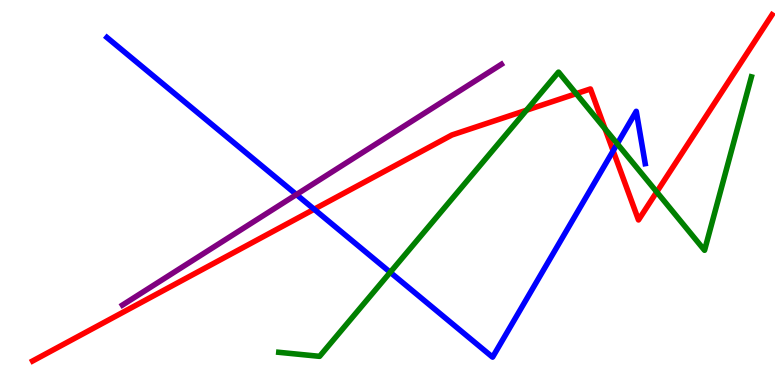[{'lines': ['blue', 'red'], 'intersections': [{'x': 4.05, 'y': 4.57}, {'x': 7.91, 'y': 6.08}]}, {'lines': ['green', 'red'], 'intersections': [{'x': 6.79, 'y': 7.14}, {'x': 7.44, 'y': 7.57}, {'x': 7.81, 'y': 6.65}, {'x': 8.47, 'y': 5.01}]}, {'lines': ['purple', 'red'], 'intersections': []}, {'lines': ['blue', 'green'], 'intersections': [{'x': 5.04, 'y': 2.93}, {'x': 7.96, 'y': 6.27}]}, {'lines': ['blue', 'purple'], 'intersections': [{'x': 3.82, 'y': 4.95}]}, {'lines': ['green', 'purple'], 'intersections': []}]